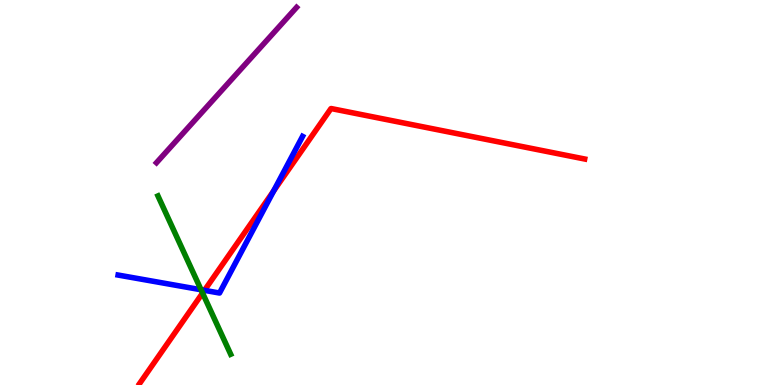[{'lines': ['blue', 'red'], 'intersections': [{'x': 2.64, 'y': 2.46}, {'x': 3.53, 'y': 5.04}]}, {'lines': ['green', 'red'], 'intersections': [{'x': 2.61, 'y': 2.39}]}, {'lines': ['purple', 'red'], 'intersections': []}, {'lines': ['blue', 'green'], 'intersections': [{'x': 2.59, 'y': 2.47}]}, {'lines': ['blue', 'purple'], 'intersections': []}, {'lines': ['green', 'purple'], 'intersections': []}]